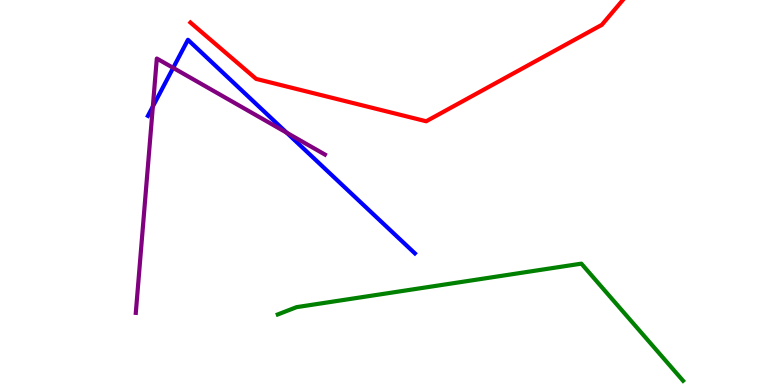[{'lines': ['blue', 'red'], 'intersections': []}, {'lines': ['green', 'red'], 'intersections': []}, {'lines': ['purple', 'red'], 'intersections': []}, {'lines': ['blue', 'green'], 'intersections': []}, {'lines': ['blue', 'purple'], 'intersections': [{'x': 1.97, 'y': 7.23}, {'x': 2.23, 'y': 8.24}, {'x': 3.7, 'y': 6.55}]}, {'lines': ['green', 'purple'], 'intersections': []}]